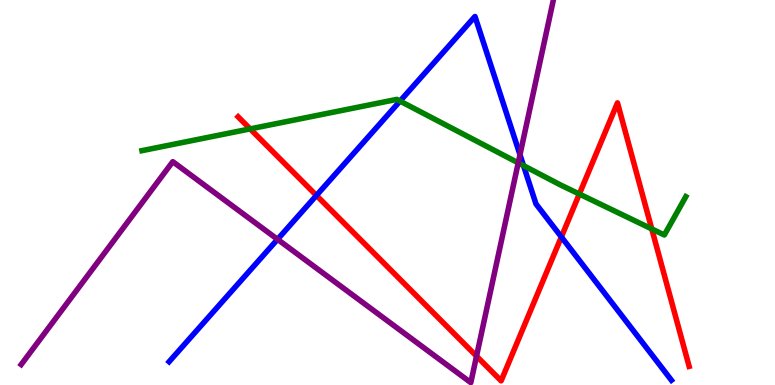[{'lines': ['blue', 'red'], 'intersections': [{'x': 4.08, 'y': 4.92}, {'x': 7.24, 'y': 3.85}]}, {'lines': ['green', 'red'], 'intersections': [{'x': 3.23, 'y': 6.65}, {'x': 7.48, 'y': 4.96}, {'x': 8.41, 'y': 4.05}]}, {'lines': ['purple', 'red'], 'intersections': [{'x': 6.15, 'y': 0.749}]}, {'lines': ['blue', 'green'], 'intersections': [{'x': 5.16, 'y': 7.37}, {'x': 6.76, 'y': 5.7}]}, {'lines': ['blue', 'purple'], 'intersections': [{'x': 3.58, 'y': 3.78}, {'x': 6.71, 'y': 5.98}]}, {'lines': ['green', 'purple'], 'intersections': [{'x': 6.69, 'y': 5.77}]}]